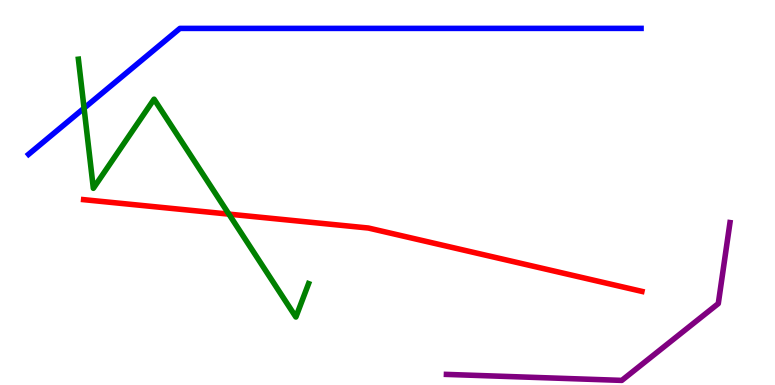[{'lines': ['blue', 'red'], 'intersections': []}, {'lines': ['green', 'red'], 'intersections': [{'x': 2.95, 'y': 4.44}]}, {'lines': ['purple', 'red'], 'intersections': []}, {'lines': ['blue', 'green'], 'intersections': [{'x': 1.08, 'y': 7.19}]}, {'lines': ['blue', 'purple'], 'intersections': []}, {'lines': ['green', 'purple'], 'intersections': []}]